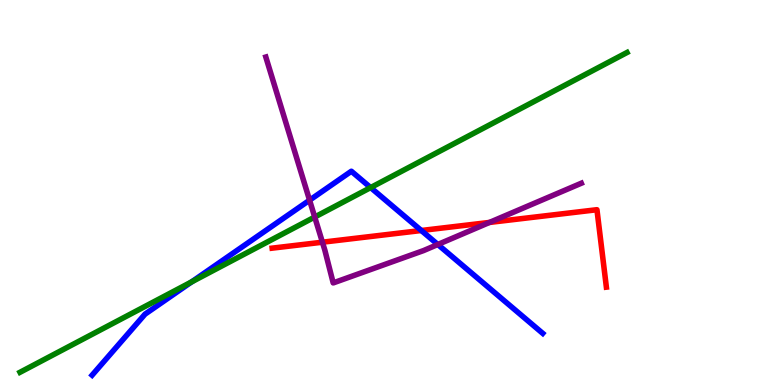[{'lines': ['blue', 'red'], 'intersections': [{'x': 5.44, 'y': 4.01}]}, {'lines': ['green', 'red'], 'intersections': []}, {'lines': ['purple', 'red'], 'intersections': [{'x': 4.16, 'y': 3.71}, {'x': 6.32, 'y': 4.22}]}, {'lines': ['blue', 'green'], 'intersections': [{'x': 2.47, 'y': 2.68}, {'x': 4.78, 'y': 5.13}]}, {'lines': ['blue', 'purple'], 'intersections': [{'x': 3.99, 'y': 4.8}, {'x': 5.65, 'y': 3.65}]}, {'lines': ['green', 'purple'], 'intersections': [{'x': 4.06, 'y': 4.36}]}]